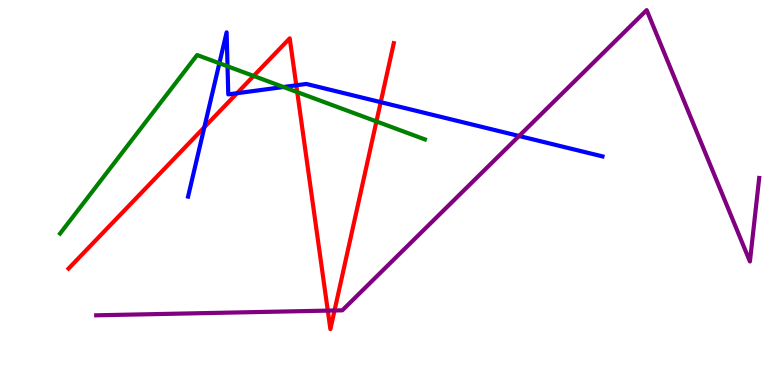[{'lines': ['blue', 'red'], 'intersections': [{'x': 2.64, 'y': 6.7}, {'x': 3.06, 'y': 7.58}, {'x': 3.82, 'y': 7.78}, {'x': 4.91, 'y': 7.35}]}, {'lines': ['green', 'red'], 'intersections': [{'x': 3.27, 'y': 8.03}, {'x': 3.84, 'y': 7.61}, {'x': 4.86, 'y': 6.85}]}, {'lines': ['purple', 'red'], 'intersections': [{'x': 4.23, 'y': 1.93}, {'x': 4.32, 'y': 1.94}]}, {'lines': ['blue', 'green'], 'intersections': [{'x': 2.83, 'y': 8.36}, {'x': 2.94, 'y': 8.28}, {'x': 3.66, 'y': 7.74}]}, {'lines': ['blue', 'purple'], 'intersections': [{'x': 6.7, 'y': 6.47}]}, {'lines': ['green', 'purple'], 'intersections': []}]